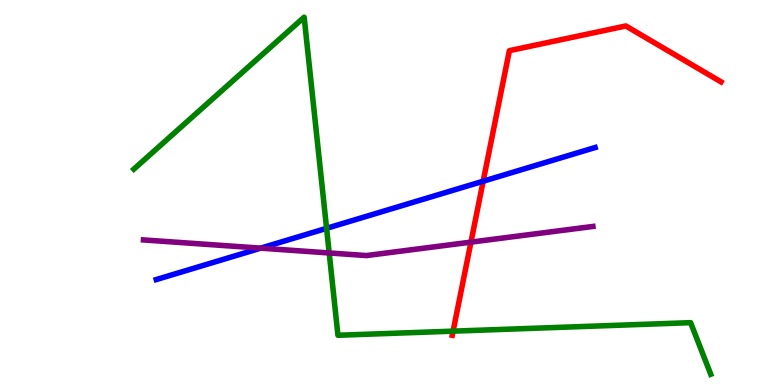[{'lines': ['blue', 'red'], 'intersections': [{'x': 6.23, 'y': 5.29}]}, {'lines': ['green', 'red'], 'intersections': [{'x': 5.85, 'y': 1.4}]}, {'lines': ['purple', 'red'], 'intersections': [{'x': 6.08, 'y': 3.71}]}, {'lines': ['blue', 'green'], 'intersections': [{'x': 4.21, 'y': 4.07}]}, {'lines': ['blue', 'purple'], 'intersections': [{'x': 3.36, 'y': 3.55}]}, {'lines': ['green', 'purple'], 'intersections': [{'x': 4.25, 'y': 3.43}]}]